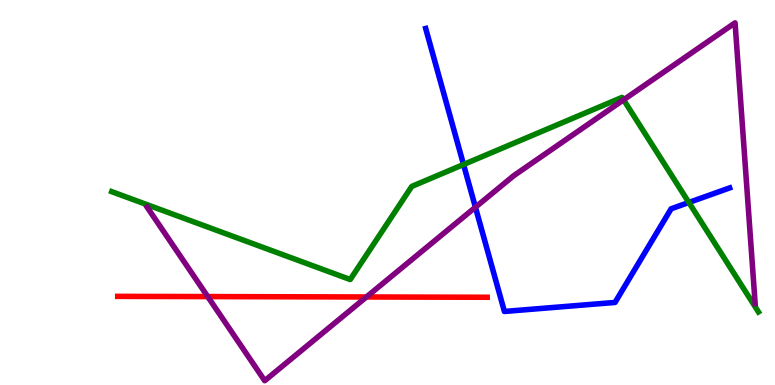[{'lines': ['blue', 'red'], 'intersections': []}, {'lines': ['green', 'red'], 'intersections': []}, {'lines': ['purple', 'red'], 'intersections': [{'x': 2.68, 'y': 2.3}, {'x': 4.73, 'y': 2.29}]}, {'lines': ['blue', 'green'], 'intersections': [{'x': 5.98, 'y': 5.73}, {'x': 8.89, 'y': 4.74}]}, {'lines': ['blue', 'purple'], 'intersections': [{'x': 6.13, 'y': 4.62}]}, {'lines': ['green', 'purple'], 'intersections': [{'x': 8.05, 'y': 7.41}]}]